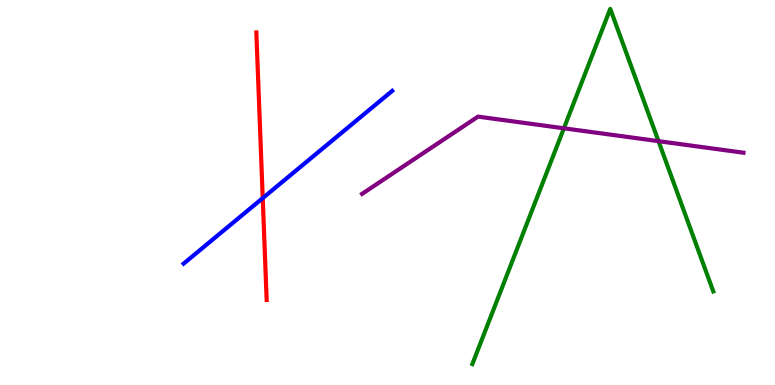[{'lines': ['blue', 'red'], 'intersections': [{'x': 3.39, 'y': 4.85}]}, {'lines': ['green', 'red'], 'intersections': []}, {'lines': ['purple', 'red'], 'intersections': []}, {'lines': ['blue', 'green'], 'intersections': []}, {'lines': ['blue', 'purple'], 'intersections': []}, {'lines': ['green', 'purple'], 'intersections': [{'x': 7.28, 'y': 6.67}, {'x': 8.5, 'y': 6.33}]}]